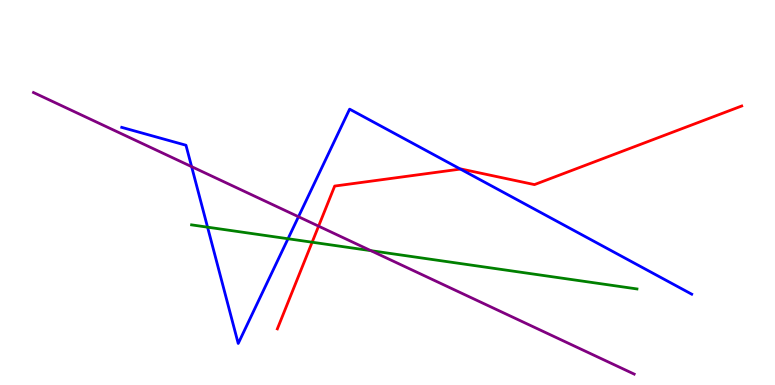[{'lines': ['blue', 'red'], 'intersections': [{'x': 5.94, 'y': 5.61}]}, {'lines': ['green', 'red'], 'intersections': [{'x': 4.03, 'y': 3.71}]}, {'lines': ['purple', 'red'], 'intersections': [{'x': 4.11, 'y': 4.13}]}, {'lines': ['blue', 'green'], 'intersections': [{'x': 2.68, 'y': 4.1}, {'x': 3.72, 'y': 3.8}]}, {'lines': ['blue', 'purple'], 'intersections': [{'x': 2.47, 'y': 5.67}, {'x': 3.85, 'y': 4.37}]}, {'lines': ['green', 'purple'], 'intersections': [{'x': 4.79, 'y': 3.49}]}]